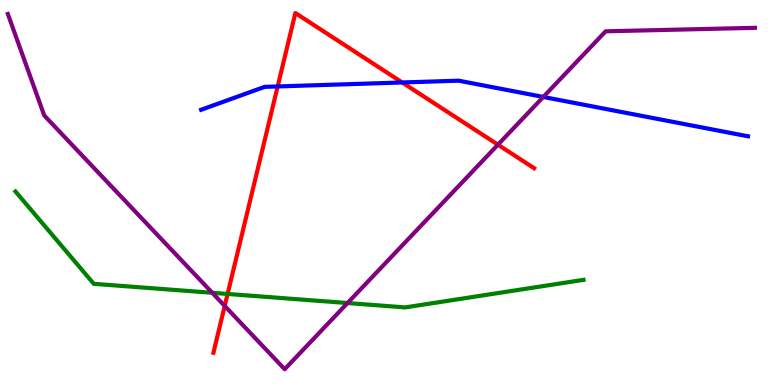[{'lines': ['blue', 'red'], 'intersections': [{'x': 3.58, 'y': 7.75}, {'x': 5.19, 'y': 7.86}]}, {'lines': ['green', 'red'], 'intersections': [{'x': 2.94, 'y': 2.36}]}, {'lines': ['purple', 'red'], 'intersections': [{'x': 2.9, 'y': 2.05}, {'x': 6.43, 'y': 6.24}]}, {'lines': ['blue', 'green'], 'intersections': []}, {'lines': ['blue', 'purple'], 'intersections': [{'x': 7.01, 'y': 7.48}]}, {'lines': ['green', 'purple'], 'intersections': [{'x': 2.74, 'y': 2.39}, {'x': 4.48, 'y': 2.13}]}]